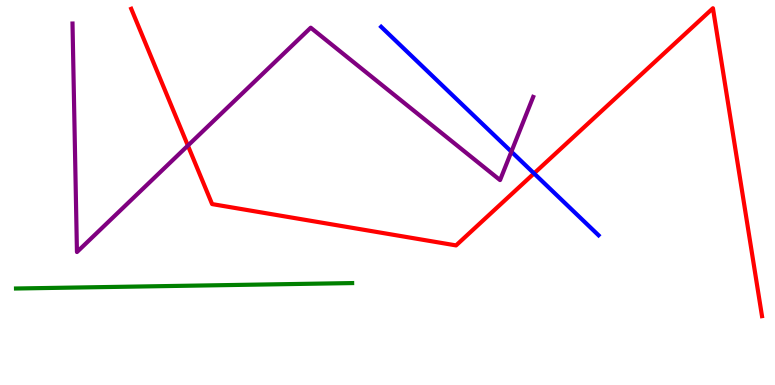[{'lines': ['blue', 'red'], 'intersections': [{'x': 6.89, 'y': 5.5}]}, {'lines': ['green', 'red'], 'intersections': []}, {'lines': ['purple', 'red'], 'intersections': [{'x': 2.42, 'y': 6.22}]}, {'lines': ['blue', 'green'], 'intersections': []}, {'lines': ['blue', 'purple'], 'intersections': [{'x': 6.6, 'y': 6.06}]}, {'lines': ['green', 'purple'], 'intersections': []}]